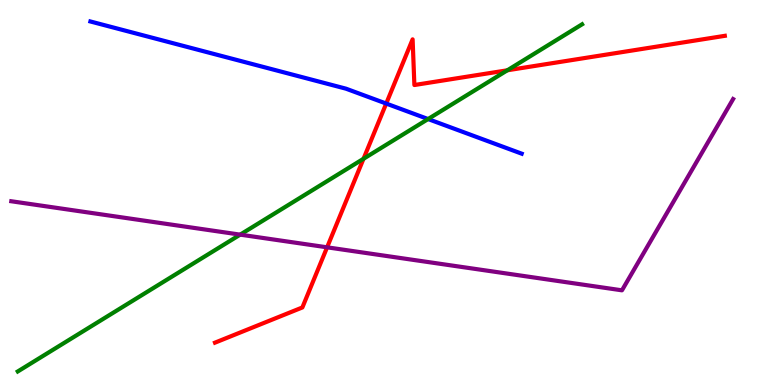[{'lines': ['blue', 'red'], 'intersections': [{'x': 4.98, 'y': 7.31}]}, {'lines': ['green', 'red'], 'intersections': [{'x': 4.69, 'y': 5.88}, {'x': 6.55, 'y': 8.17}]}, {'lines': ['purple', 'red'], 'intersections': [{'x': 4.22, 'y': 3.58}]}, {'lines': ['blue', 'green'], 'intersections': [{'x': 5.52, 'y': 6.91}]}, {'lines': ['blue', 'purple'], 'intersections': []}, {'lines': ['green', 'purple'], 'intersections': [{'x': 3.1, 'y': 3.91}]}]